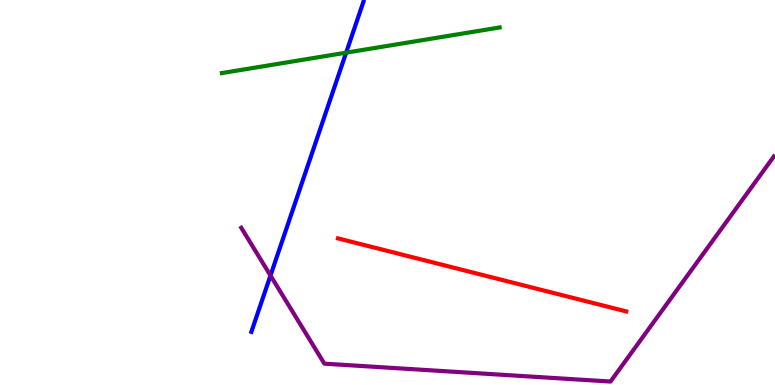[{'lines': ['blue', 'red'], 'intersections': []}, {'lines': ['green', 'red'], 'intersections': []}, {'lines': ['purple', 'red'], 'intersections': []}, {'lines': ['blue', 'green'], 'intersections': [{'x': 4.47, 'y': 8.63}]}, {'lines': ['blue', 'purple'], 'intersections': [{'x': 3.49, 'y': 2.84}]}, {'lines': ['green', 'purple'], 'intersections': []}]